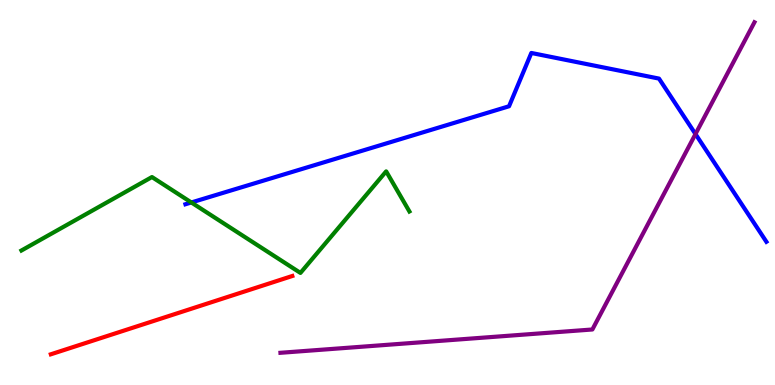[{'lines': ['blue', 'red'], 'intersections': []}, {'lines': ['green', 'red'], 'intersections': []}, {'lines': ['purple', 'red'], 'intersections': []}, {'lines': ['blue', 'green'], 'intersections': [{'x': 2.47, 'y': 4.74}]}, {'lines': ['blue', 'purple'], 'intersections': [{'x': 8.97, 'y': 6.52}]}, {'lines': ['green', 'purple'], 'intersections': []}]